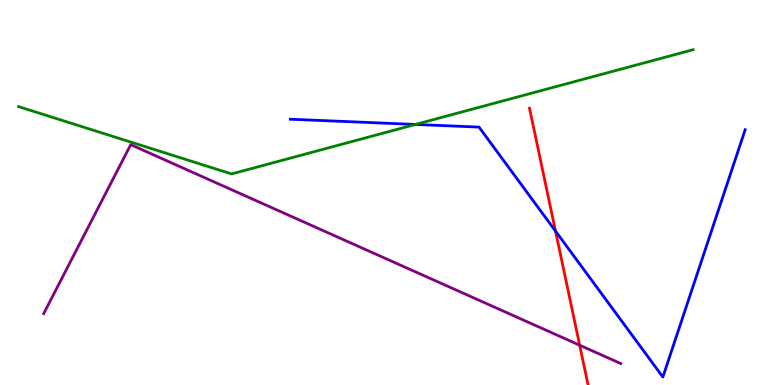[{'lines': ['blue', 'red'], 'intersections': [{'x': 7.17, 'y': 4.0}]}, {'lines': ['green', 'red'], 'intersections': []}, {'lines': ['purple', 'red'], 'intersections': [{'x': 7.48, 'y': 1.03}]}, {'lines': ['blue', 'green'], 'intersections': [{'x': 5.36, 'y': 6.77}]}, {'lines': ['blue', 'purple'], 'intersections': []}, {'lines': ['green', 'purple'], 'intersections': []}]